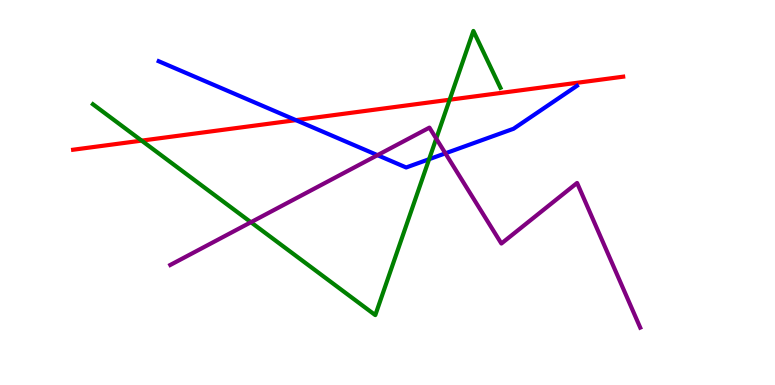[{'lines': ['blue', 'red'], 'intersections': [{'x': 3.82, 'y': 6.88}]}, {'lines': ['green', 'red'], 'intersections': [{'x': 1.83, 'y': 6.35}, {'x': 5.8, 'y': 7.41}]}, {'lines': ['purple', 'red'], 'intersections': []}, {'lines': ['blue', 'green'], 'intersections': [{'x': 5.54, 'y': 5.86}]}, {'lines': ['blue', 'purple'], 'intersections': [{'x': 4.87, 'y': 5.97}, {'x': 5.75, 'y': 6.02}]}, {'lines': ['green', 'purple'], 'intersections': [{'x': 3.24, 'y': 4.23}, {'x': 5.63, 'y': 6.4}]}]